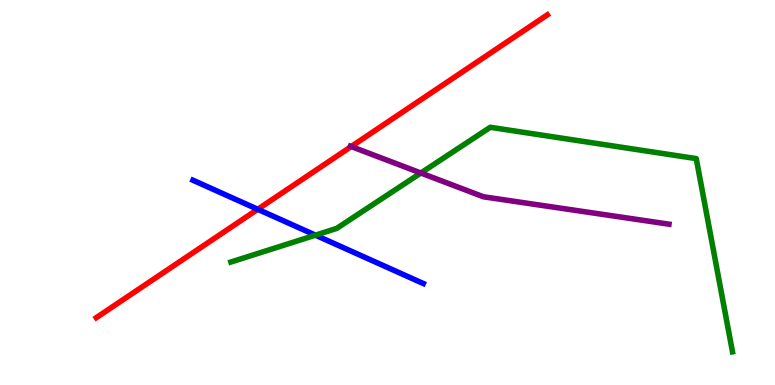[{'lines': ['blue', 'red'], 'intersections': [{'x': 3.33, 'y': 4.56}]}, {'lines': ['green', 'red'], 'intersections': []}, {'lines': ['purple', 'red'], 'intersections': [{'x': 4.53, 'y': 6.19}]}, {'lines': ['blue', 'green'], 'intersections': [{'x': 4.07, 'y': 3.89}]}, {'lines': ['blue', 'purple'], 'intersections': []}, {'lines': ['green', 'purple'], 'intersections': [{'x': 5.43, 'y': 5.51}]}]